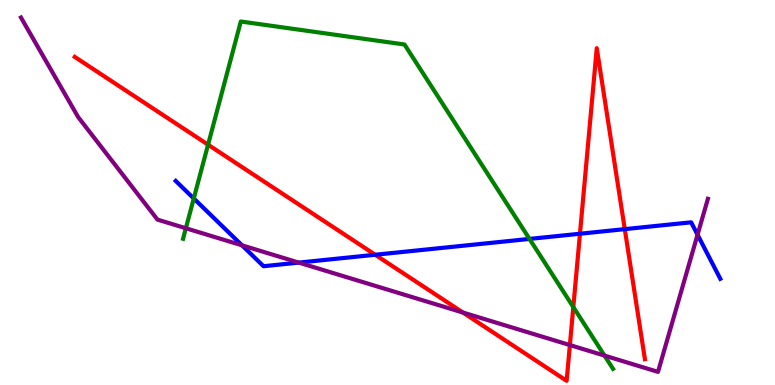[{'lines': ['blue', 'red'], 'intersections': [{'x': 4.84, 'y': 3.38}, {'x': 7.48, 'y': 3.93}, {'x': 8.06, 'y': 4.05}]}, {'lines': ['green', 'red'], 'intersections': [{'x': 2.68, 'y': 6.24}, {'x': 7.4, 'y': 2.02}]}, {'lines': ['purple', 'red'], 'intersections': [{'x': 5.97, 'y': 1.88}, {'x': 7.35, 'y': 1.04}]}, {'lines': ['blue', 'green'], 'intersections': [{'x': 2.5, 'y': 4.84}, {'x': 6.83, 'y': 3.79}]}, {'lines': ['blue', 'purple'], 'intersections': [{'x': 3.12, 'y': 3.63}, {'x': 3.86, 'y': 3.18}, {'x': 9.0, 'y': 3.9}]}, {'lines': ['green', 'purple'], 'intersections': [{'x': 2.4, 'y': 4.07}, {'x': 7.8, 'y': 0.764}]}]